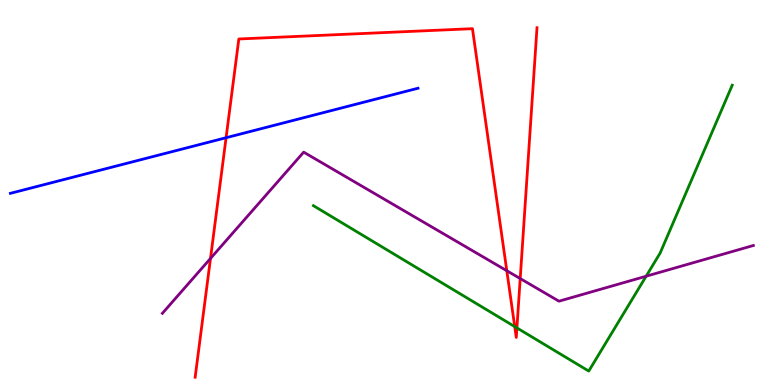[{'lines': ['blue', 'red'], 'intersections': [{'x': 2.92, 'y': 6.42}]}, {'lines': ['green', 'red'], 'intersections': [{'x': 6.64, 'y': 1.52}, {'x': 6.67, 'y': 1.48}]}, {'lines': ['purple', 'red'], 'intersections': [{'x': 2.72, 'y': 3.29}, {'x': 6.54, 'y': 2.97}, {'x': 6.71, 'y': 2.76}]}, {'lines': ['blue', 'green'], 'intersections': []}, {'lines': ['blue', 'purple'], 'intersections': []}, {'lines': ['green', 'purple'], 'intersections': [{'x': 8.34, 'y': 2.83}]}]